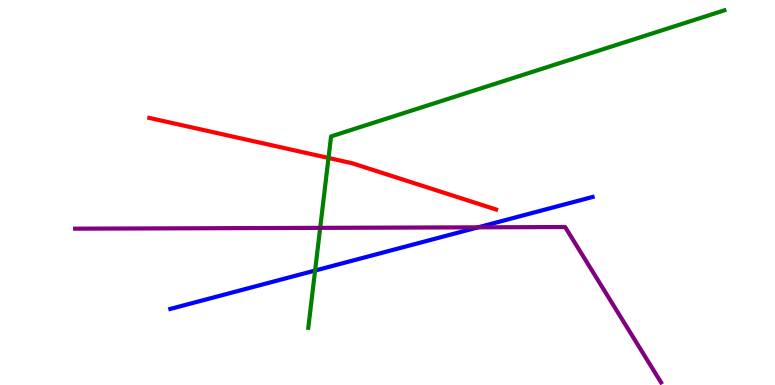[{'lines': ['blue', 'red'], 'intersections': []}, {'lines': ['green', 'red'], 'intersections': [{'x': 4.24, 'y': 5.9}]}, {'lines': ['purple', 'red'], 'intersections': []}, {'lines': ['blue', 'green'], 'intersections': [{'x': 4.07, 'y': 2.97}]}, {'lines': ['blue', 'purple'], 'intersections': [{'x': 6.17, 'y': 4.1}]}, {'lines': ['green', 'purple'], 'intersections': [{'x': 4.13, 'y': 4.08}]}]